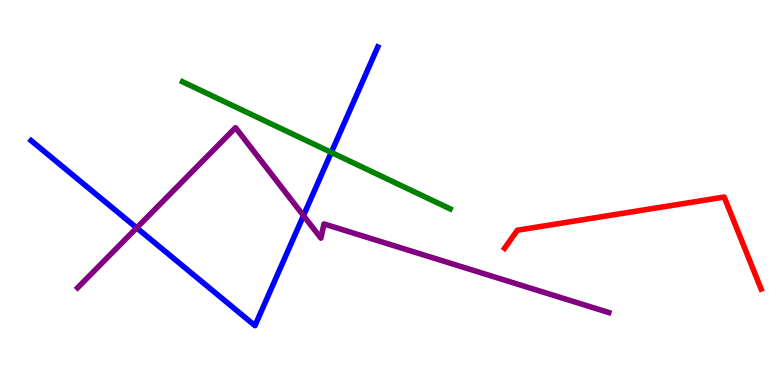[{'lines': ['blue', 'red'], 'intersections': []}, {'lines': ['green', 'red'], 'intersections': []}, {'lines': ['purple', 'red'], 'intersections': []}, {'lines': ['blue', 'green'], 'intersections': [{'x': 4.28, 'y': 6.04}]}, {'lines': ['blue', 'purple'], 'intersections': [{'x': 1.76, 'y': 4.08}, {'x': 3.92, 'y': 4.4}]}, {'lines': ['green', 'purple'], 'intersections': []}]